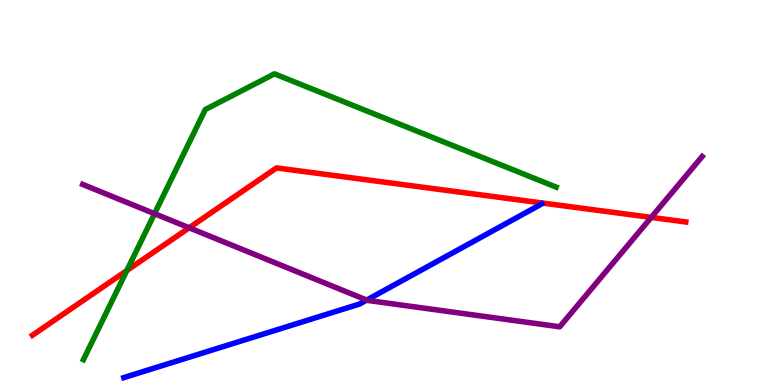[{'lines': ['blue', 'red'], 'intersections': []}, {'lines': ['green', 'red'], 'intersections': [{'x': 1.64, 'y': 2.97}]}, {'lines': ['purple', 'red'], 'intersections': [{'x': 2.44, 'y': 4.08}, {'x': 8.4, 'y': 4.35}]}, {'lines': ['blue', 'green'], 'intersections': []}, {'lines': ['blue', 'purple'], 'intersections': [{'x': 4.73, 'y': 2.21}]}, {'lines': ['green', 'purple'], 'intersections': [{'x': 1.99, 'y': 4.45}]}]